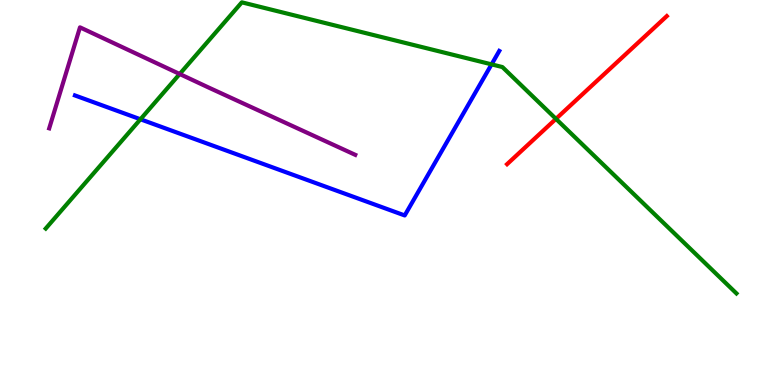[{'lines': ['blue', 'red'], 'intersections': []}, {'lines': ['green', 'red'], 'intersections': [{'x': 7.17, 'y': 6.91}]}, {'lines': ['purple', 'red'], 'intersections': []}, {'lines': ['blue', 'green'], 'intersections': [{'x': 1.81, 'y': 6.9}, {'x': 6.34, 'y': 8.33}]}, {'lines': ['blue', 'purple'], 'intersections': []}, {'lines': ['green', 'purple'], 'intersections': [{'x': 2.32, 'y': 8.08}]}]